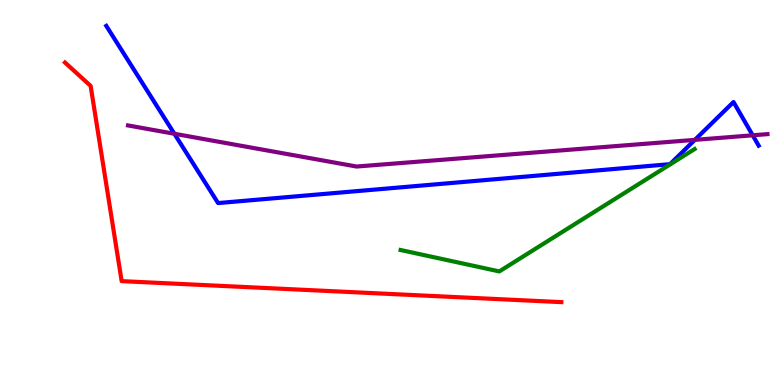[{'lines': ['blue', 'red'], 'intersections': []}, {'lines': ['green', 'red'], 'intersections': []}, {'lines': ['purple', 'red'], 'intersections': []}, {'lines': ['blue', 'green'], 'intersections': []}, {'lines': ['blue', 'purple'], 'intersections': [{'x': 2.25, 'y': 6.53}, {'x': 8.97, 'y': 6.37}, {'x': 9.71, 'y': 6.49}]}, {'lines': ['green', 'purple'], 'intersections': []}]